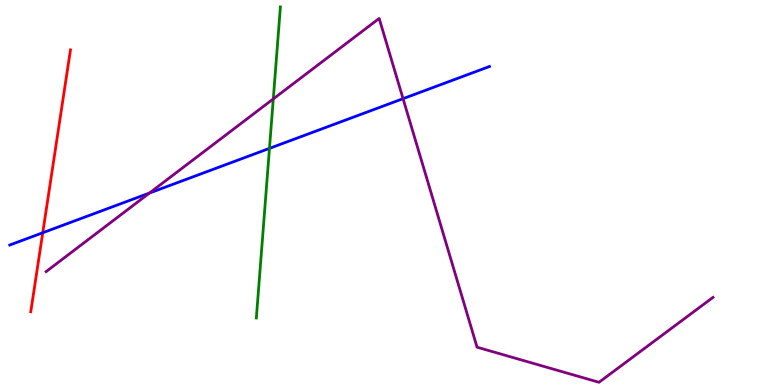[{'lines': ['blue', 'red'], 'intersections': [{'x': 0.552, 'y': 3.95}]}, {'lines': ['green', 'red'], 'intersections': []}, {'lines': ['purple', 'red'], 'intersections': []}, {'lines': ['blue', 'green'], 'intersections': [{'x': 3.48, 'y': 6.15}]}, {'lines': ['blue', 'purple'], 'intersections': [{'x': 1.93, 'y': 4.99}, {'x': 5.2, 'y': 7.44}]}, {'lines': ['green', 'purple'], 'intersections': [{'x': 3.53, 'y': 7.43}]}]